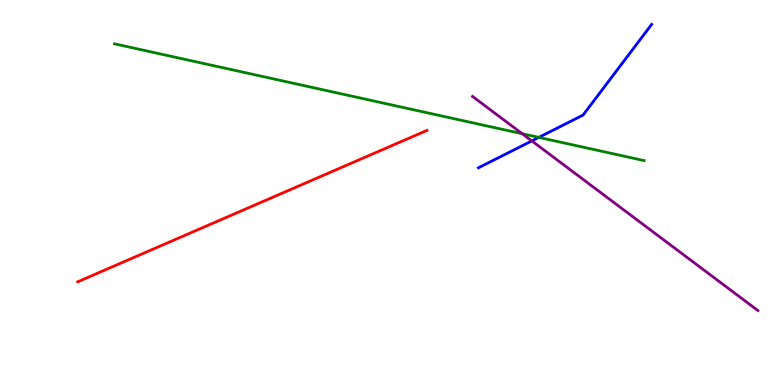[{'lines': ['blue', 'red'], 'intersections': []}, {'lines': ['green', 'red'], 'intersections': []}, {'lines': ['purple', 'red'], 'intersections': []}, {'lines': ['blue', 'green'], 'intersections': [{'x': 6.95, 'y': 6.43}]}, {'lines': ['blue', 'purple'], 'intersections': [{'x': 6.86, 'y': 6.34}]}, {'lines': ['green', 'purple'], 'intersections': [{'x': 6.74, 'y': 6.53}]}]